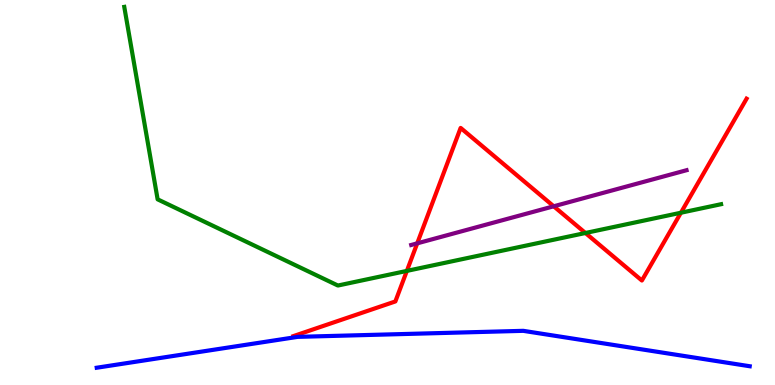[{'lines': ['blue', 'red'], 'intersections': []}, {'lines': ['green', 'red'], 'intersections': [{'x': 5.25, 'y': 2.96}, {'x': 7.55, 'y': 3.95}, {'x': 8.79, 'y': 4.47}]}, {'lines': ['purple', 'red'], 'intersections': [{'x': 5.38, 'y': 3.68}, {'x': 7.14, 'y': 4.64}]}, {'lines': ['blue', 'green'], 'intersections': []}, {'lines': ['blue', 'purple'], 'intersections': []}, {'lines': ['green', 'purple'], 'intersections': []}]